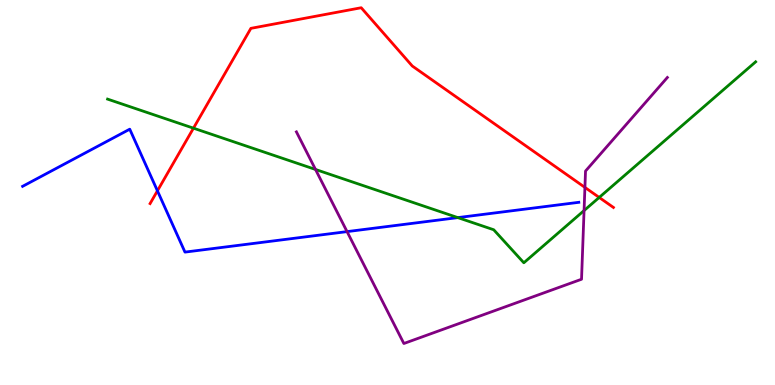[{'lines': ['blue', 'red'], 'intersections': [{'x': 2.03, 'y': 5.04}]}, {'lines': ['green', 'red'], 'intersections': [{'x': 2.5, 'y': 6.67}, {'x': 7.73, 'y': 4.87}]}, {'lines': ['purple', 'red'], 'intersections': [{'x': 7.55, 'y': 5.13}]}, {'lines': ['blue', 'green'], 'intersections': [{'x': 5.91, 'y': 4.35}]}, {'lines': ['blue', 'purple'], 'intersections': [{'x': 4.48, 'y': 3.98}]}, {'lines': ['green', 'purple'], 'intersections': [{'x': 4.07, 'y': 5.6}, {'x': 7.54, 'y': 4.53}]}]